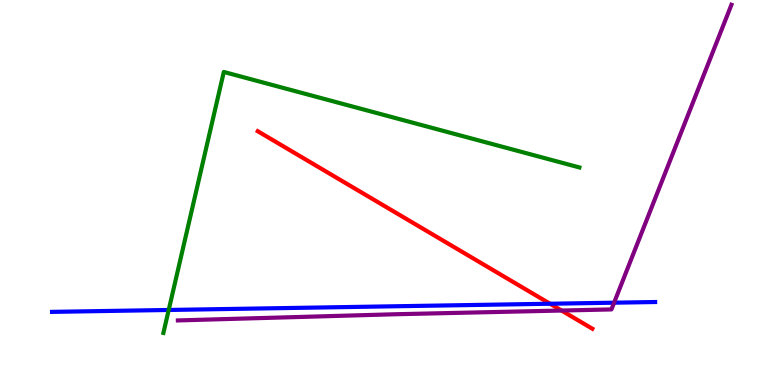[{'lines': ['blue', 'red'], 'intersections': [{'x': 7.1, 'y': 2.11}]}, {'lines': ['green', 'red'], 'intersections': []}, {'lines': ['purple', 'red'], 'intersections': [{'x': 7.25, 'y': 1.93}]}, {'lines': ['blue', 'green'], 'intersections': [{'x': 2.18, 'y': 1.95}]}, {'lines': ['blue', 'purple'], 'intersections': [{'x': 7.92, 'y': 2.14}]}, {'lines': ['green', 'purple'], 'intersections': []}]